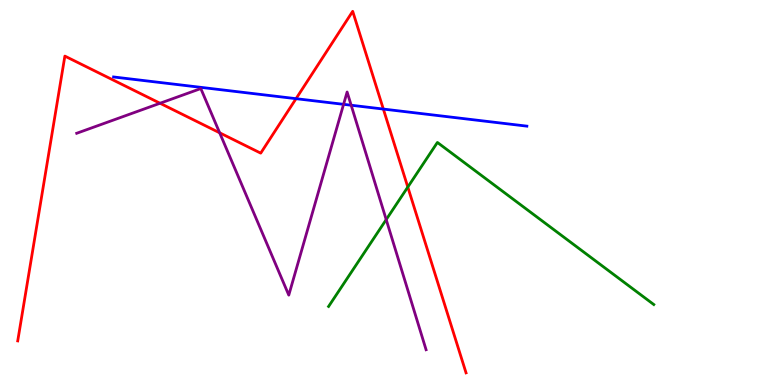[{'lines': ['blue', 'red'], 'intersections': [{'x': 3.82, 'y': 7.44}, {'x': 4.95, 'y': 7.17}]}, {'lines': ['green', 'red'], 'intersections': [{'x': 5.26, 'y': 5.14}]}, {'lines': ['purple', 'red'], 'intersections': [{'x': 2.06, 'y': 7.32}, {'x': 2.83, 'y': 6.55}]}, {'lines': ['blue', 'green'], 'intersections': []}, {'lines': ['blue', 'purple'], 'intersections': [{'x': 4.43, 'y': 7.29}, {'x': 4.53, 'y': 7.27}]}, {'lines': ['green', 'purple'], 'intersections': [{'x': 4.98, 'y': 4.3}]}]